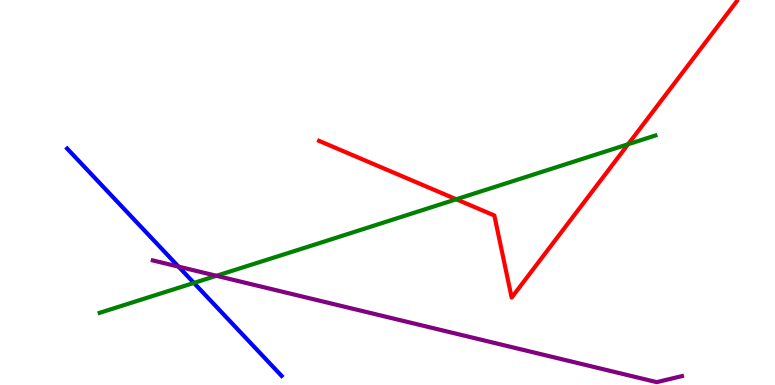[{'lines': ['blue', 'red'], 'intersections': []}, {'lines': ['green', 'red'], 'intersections': [{'x': 5.89, 'y': 4.82}, {'x': 8.11, 'y': 6.25}]}, {'lines': ['purple', 'red'], 'intersections': []}, {'lines': ['blue', 'green'], 'intersections': [{'x': 2.5, 'y': 2.65}]}, {'lines': ['blue', 'purple'], 'intersections': [{'x': 2.3, 'y': 3.07}]}, {'lines': ['green', 'purple'], 'intersections': [{'x': 2.79, 'y': 2.84}]}]